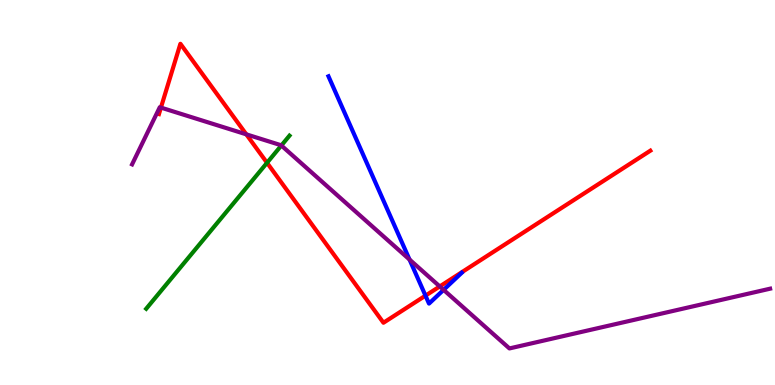[{'lines': ['blue', 'red'], 'intersections': [{'x': 5.49, 'y': 2.32}]}, {'lines': ['green', 'red'], 'intersections': [{'x': 3.45, 'y': 5.77}]}, {'lines': ['purple', 'red'], 'intersections': [{'x': 2.08, 'y': 7.21}, {'x': 3.18, 'y': 6.51}, {'x': 5.67, 'y': 2.56}]}, {'lines': ['blue', 'green'], 'intersections': []}, {'lines': ['blue', 'purple'], 'intersections': [{'x': 5.28, 'y': 3.26}, {'x': 5.72, 'y': 2.47}]}, {'lines': ['green', 'purple'], 'intersections': [{'x': 3.63, 'y': 6.22}]}]